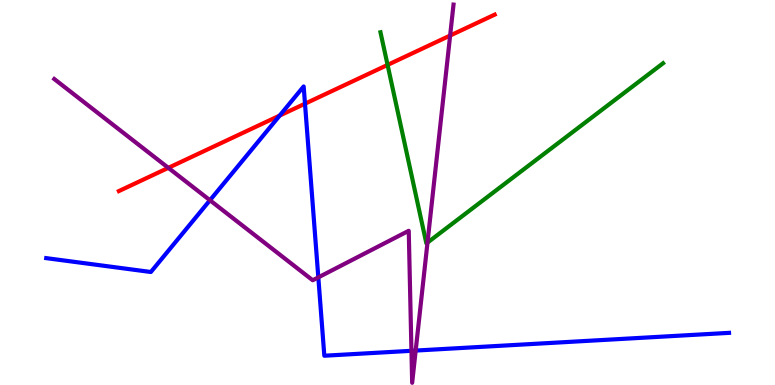[{'lines': ['blue', 'red'], 'intersections': [{'x': 3.61, 'y': 7.0}, {'x': 3.94, 'y': 7.31}]}, {'lines': ['green', 'red'], 'intersections': [{'x': 5.0, 'y': 8.31}]}, {'lines': ['purple', 'red'], 'intersections': [{'x': 2.17, 'y': 5.64}, {'x': 5.81, 'y': 9.08}]}, {'lines': ['blue', 'green'], 'intersections': []}, {'lines': ['blue', 'purple'], 'intersections': [{'x': 2.71, 'y': 4.8}, {'x': 4.11, 'y': 2.8}, {'x': 5.31, 'y': 0.888}, {'x': 5.36, 'y': 0.894}]}, {'lines': ['green', 'purple'], 'intersections': [{'x': 5.52, 'y': 3.7}]}]